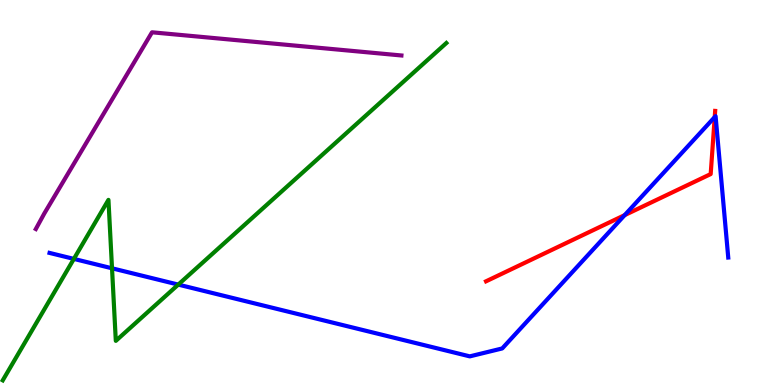[{'lines': ['blue', 'red'], 'intersections': [{'x': 8.06, 'y': 4.41}, {'x': 9.22, 'y': 6.96}]}, {'lines': ['green', 'red'], 'intersections': []}, {'lines': ['purple', 'red'], 'intersections': []}, {'lines': ['blue', 'green'], 'intersections': [{'x': 0.953, 'y': 3.28}, {'x': 1.45, 'y': 3.03}, {'x': 2.3, 'y': 2.61}]}, {'lines': ['blue', 'purple'], 'intersections': []}, {'lines': ['green', 'purple'], 'intersections': []}]